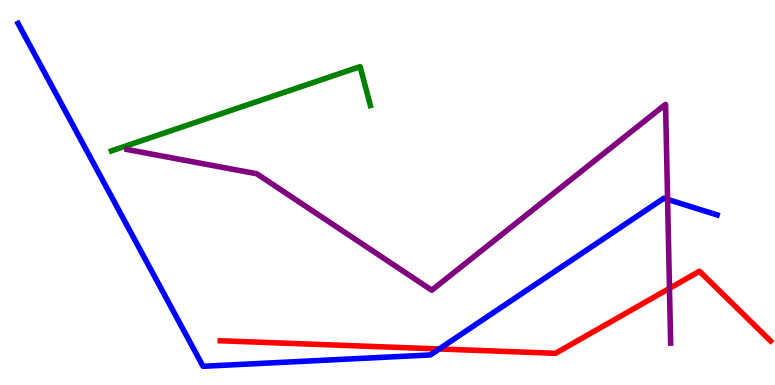[{'lines': ['blue', 'red'], 'intersections': [{'x': 5.67, 'y': 0.936}]}, {'lines': ['green', 'red'], 'intersections': []}, {'lines': ['purple', 'red'], 'intersections': [{'x': 8.64, 'y': 2.51}]}, {'lines': ['blue', 'green'], 'intersections': []}, {'lines': ['blue', 'purple'], 'intersections': [{'x': 8.61, 'y': 4.82}]}, {'lines': ['green', 'purple'], 'intersections': []}]